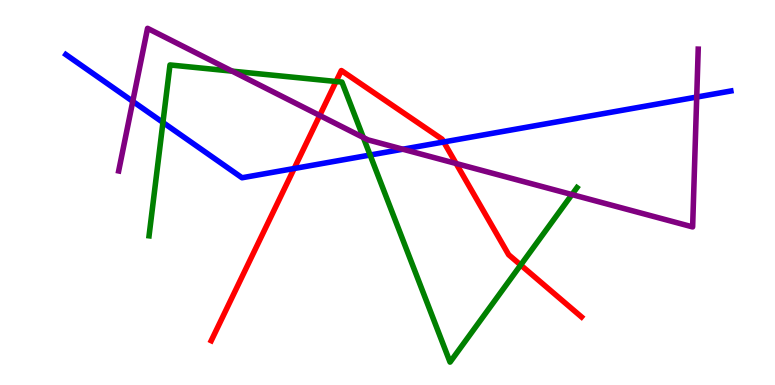[{'lines': ['blue', 'red'], 'intersections': [{'x': 3.8, 'y': 5.62}, {'x': 5.73, 'y': 6.31}]}, {'lines': ['green', 'red'], 'intersections': [{'x': 4.34, 'y': 7.88}, {'x': 6.72, 'y': 3.12}]}, {'lines': ['purple', 'red'], 'intersections': [{'x': 4.13, 'y': 7.0}, {'x': 5.89, 'y': 5.75}]}, {'lines': ['blue', 'green'], 'intersections': [{'x': 2.1, 'y': 6.82}, {'x': 4.78, 'y': 5.97}]}, {'lines': ['blue', 'purple'], 'intersections': [{'x': 1.71, 'y': 7.37}, {'x': 5.2, 'y': 6.12}, {'x': 8.99, 'y': 7.48}]}, {'lines': ['green', 'purple'], 'intersections': [{'x': 3.0, 'y': 8.15}, {'x': 4.69, 'y': 6.43}, {'x': 7.38, 'y': 4.95}]}]